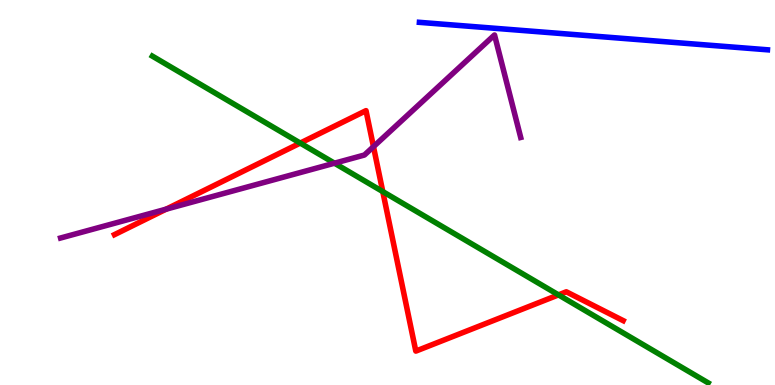[{'lines': ['blue', 'red'], 'intersections': []}, {'lines': ['green', 'red'], 'intersections': [{'x': 3.87, 'y': 6.28}, {'x': 4.94, 'y': 5.02}, {'x': 7.21, 'y': 2.34}]}, {'lines': ['purple', 'red'], 'intersections': [{'x': 2.14, 'y': 4.57}, {'x': 4.82, 'y': 6.19}]}, {'lines': ['blue', 'green'], 'intersections': []}, {'lines': ['blue', 'purple'], 'intersections': []}, {'lines': ['green', 'purple'], 'intersections': [{'x': 4.32, 'y': 5.76}]}]